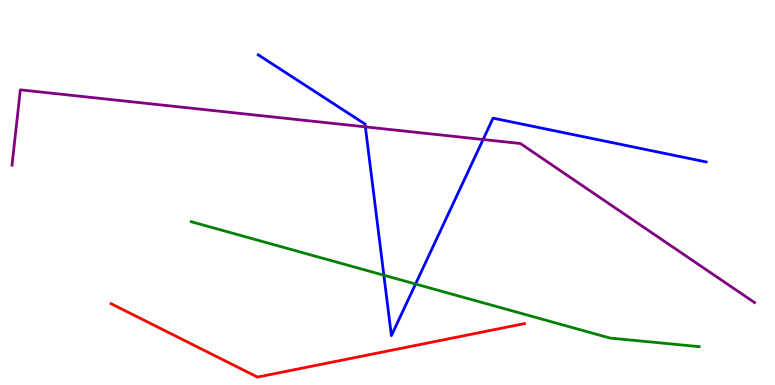[{'lines': ['blue', 'red'], 'intersections': []}, {'lines': ['green', 'red'], 'intersections': []}, {'lines': ['purple', 'red'], 'intersections': []}, {'lines': ['blue', 'green'], 'intersections': [{'x': 4.95, 'y': 2.85}, {'x': 5.36, 'y': 2.62}]}, {'lines': ['blue', 'purple'], 'intersections': [{'x': 4.71, 'y': 6.7}, {'x': 6.23, 'y': 6.38}]}, {'lines': ['green', 'purple'], 'intersections': []}]